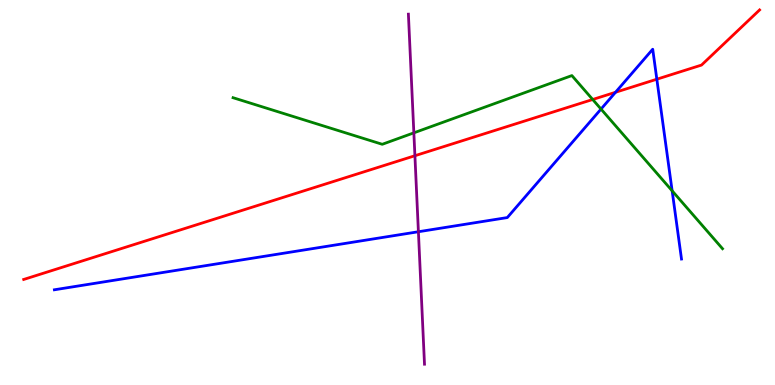[{'lines': ['blue', 'red'], 'intersections': [{'x': 7.94, 'y': 7.6}, {'x': 8.48, 'y': 7.94}]}, {'lines': ['green', 'red'], 'intersections': [{'x': 7.65, 'y': 7.42}]}, {'lines': ['purple', 'red'], 'intersections': [{'x': 5.35, 'y': 5.96}]}, {'lines': ['blue', 'green'], 'intersections': [{'x': 7.76, 'y': 7.17}, {'x': 8.67, 'y': 5.04}]}, {'lines': ['blue', 'purple'], 'intersections': [{'x': 5.4, 'y': 3.98}]}, {'lines': ['green', 'purple'], 'intersections': [{'x': 5.34, 'y': 6.55}]}]